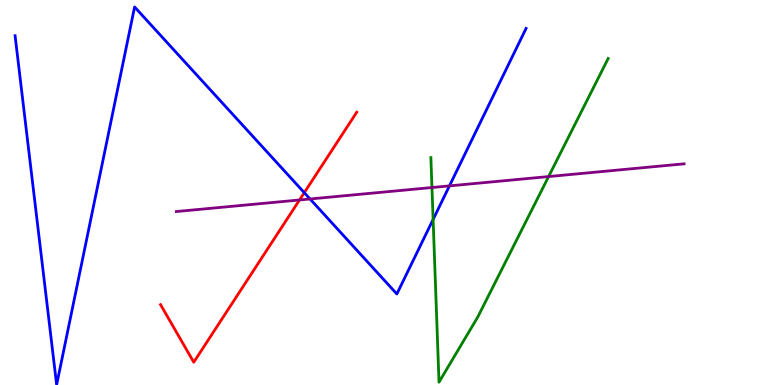[{'lines': ['blue', 'red'], 'intersections': [{'x': 3.93, 'y': 5.0}]}, {'lines': ['green', 'red'], 'intersections': []}, {'lines': ['purple', 'red'], 'intersections': [{'x': 3.86, 'y': 4.81}]}, {'lines': ['blue', 'green'], 'intersections': [{'x': 5.59, 'y': 4.3}]}, {'lines': ['blue', 'purple'], 'intersections': [{'x': 4.0, 'y': 4.83}, {'x': 5.8, 'y': 5.17}]}, {'lines': ['green', 'purple'], 'intersections': [{'x': 5.57, 'y': 5.13}, {'x': 7.08, 'y': 5.41}]}]